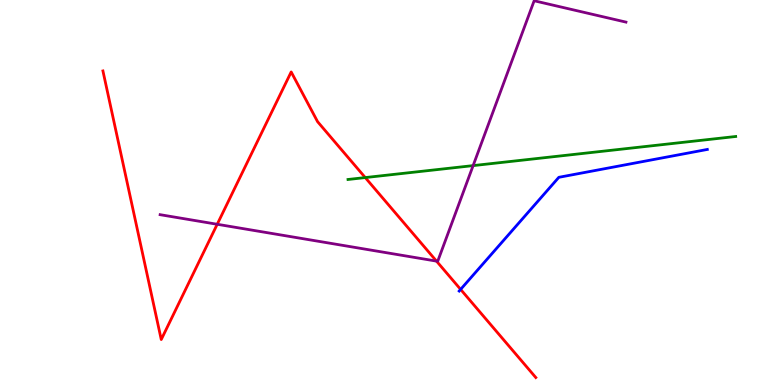[{'lines': ['blue', 'red'], 'intersections': [{'x': 5.94, 'y': 2.48}]}, {'lines': ['green', 'red'], 'intersections': [{'x': 4.71, 'y': 5.39}]}, {'lines': ['purple', 'red'], 'intersections': [{'x': 2.8, 'y': 4.17}, {'x': 5.63, 'y': 3.22}]}, {'lines': ['blue', 'green'], 'intersections': []}, {'lines': ['blue', 'purple'], 'intersections': []}, {'lines': ['green', 'purple'], 'intersections': [{'x': 6.1, 'y': 5.7}]}]